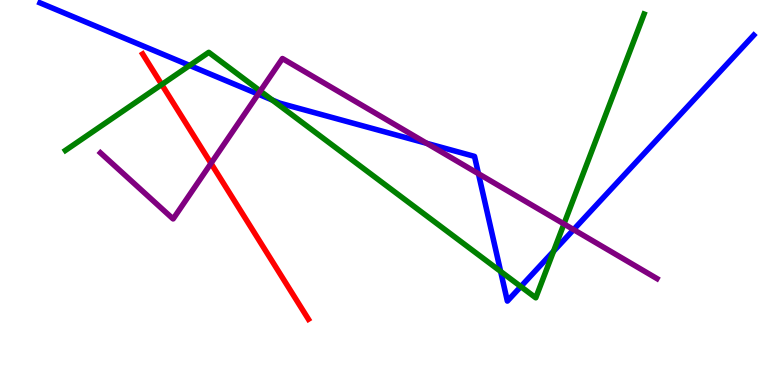[{'lines': ['blue', 'red'], 'intersections': []}, {'lines': ['green', 'red'], 'intersections': [{'x': 2.09, 'y': 7.8}]}, {'lines': ['purple', 'red'], 'intersections': [{'x': 2.72, 'y': 5.76}]}, {'lines': ['blue', 'green'], 'intersections': [{'x': 2.45, 'y': 8.3}, {'x': 3.51, 'y': 7.4}, {'x': 6.46, 'y': 2.95}, {'x': 6.72, 'y': 2.56}, {'x': 7.14, 'y': 3.47}]}, {'lines': ['blue', 'purple'], 'intersections': [{'x': 3.33, 'y': 7.56}, {'x': 5.51, 'y': 6.28}, {'x': 6.17, 'y': 5.49}, {'x': 7.4, 'y': 4.04}]}, {'lines': ['green', 'purple'], 'intersections': [{'x': 3.36, 'y': 7.64}, {'x': 7.28, 'y': 4.18}]}]